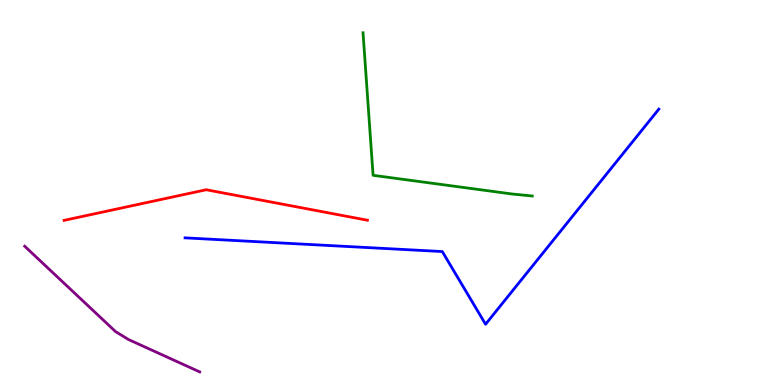[{'lines': ['blue', 'red'], 'intersections': []}, {'lines': ['green', 'red'], 'intersections': []}, {'lines': ['purple', 'red'], 'intersections': []}, {'lines': ['blue', 'green'], 'intersections': []}, {'lines': ['blue', 'purple'], 'intersections': []}, {'lines': ['green', 'purple'], 'intersections': []}]